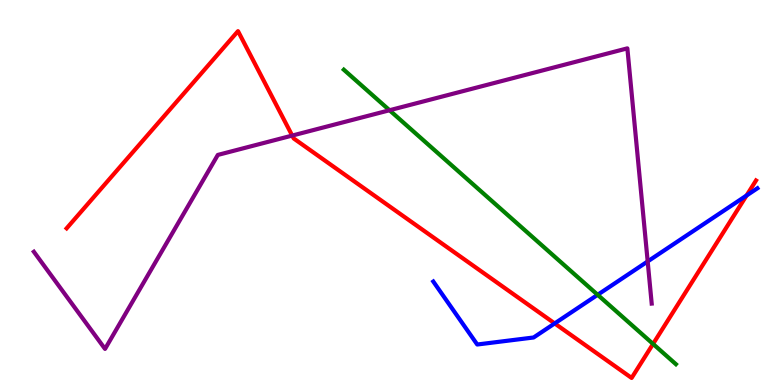[{'lines': ['blue', 'red'], 'intersections': [{'x': 7.16, 'y': 1.6}, {'x': 9.63, 'y': 4.92}]}, {'lines': ['green', 'red'], 'intersections': [{'x': 8.43, 'y': 1.07}]}, {'lines': ['purple', 'red'], 'intersections': [{'x': 3.77, 'y': 6.48}]}, {'lines': ['blue', 'green'], 'intersections': [{'x': 7.71, 'y': 2.34}]}, {'lines': ['blue', 'purple'], 'intersections': [{'x': 8.36, 'y': 3.21}]}, {'lines': ['green', 'purple'], 'intersections': [{'x': 5.03, 'y': 7.14}]}]